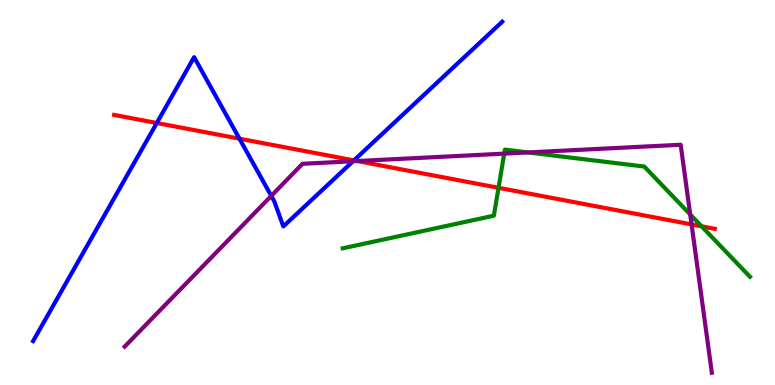[{'lines': ['blue', 'red'], 'intersections': [{'x': 2.02, 'y': 6.81}, {'x': 3.09, 'y': 6.4}, {'x': 4.57, 'y': 5.83}]}, {'lines': ['green', 'red'], 'intersections': [{'x': 6.43, 'y': 5.12}, {'x': 9.05, 'y': 4.12}]}, {'lines': ['purple', 'red'], 'intersections': [{'x': 4.61, 'y': 5.82}, {'x': 8.92, 'y': 4.17}]}, {'lines': ['blue', 'green'], 'intersections': []}, {'lines': ['blue', 'purple'], 'intersections': [{'x': 3.5, 'y': 4.91}, {'x': 4.56, 'y': 5.81}]}, {'lines': ['green', 'purple'], 'intersections': [{'x': 6.51, 'y': 6.01}, {'x': 6.81, 'y': 6.04}, {'x': 8.91, 'y': 4.43}]}]